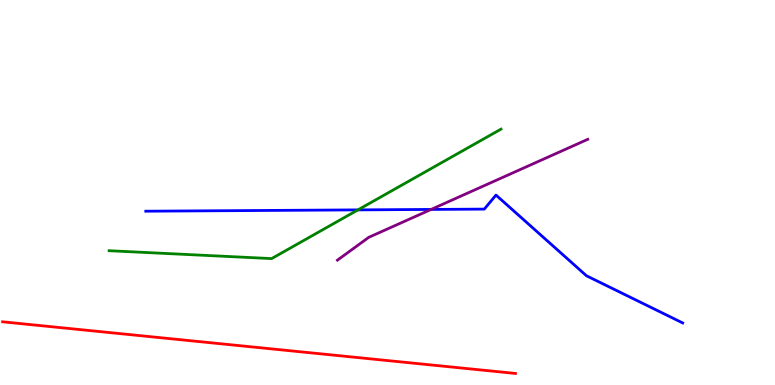[{'lines': ['blue', 'red'], 'intersections': []}, {'lines': ['green', 'red'], 'intersections': []}, {'lines': ['purple', 'red'], 'intersections': []}, {'lines': ['blue', 'green'], 'intersections': [{'x': 4.62, 'y': 4.55}]}, {'lines': ['blue', 'purple'], 'intersections': [{'x': 5.56, 'y': 4.56}]}, {'lines': ['green', 'purple'], 'intersections': []}]